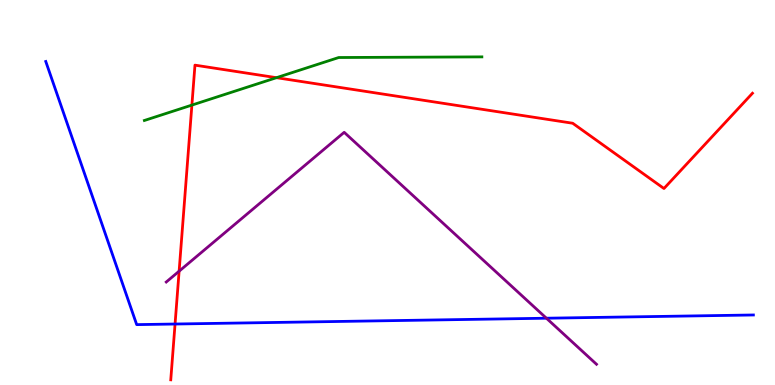[{'lines': ['blue', 'red'], 'intersections': [{'x': 2.26, 'y': 1.58}]}, {'lines': ['green', 'red'], 'intersections': [{'x': 2.48, 'y': 7.27}, {'x': 3.57, 'y': 7.98}]}, {'lines': ['purple', 'red'], 'intersections': [{'x': 2.31, 'y': 2.96}]}, {'lines': ['blue', 'green'], 'intersections': []}, {'lines': ['blue', 'purple'], 'intersections': [{'x': 7.05, 'y': 1.73}]}, {'lines': ['green', 'purple'], 'intersections': []}]